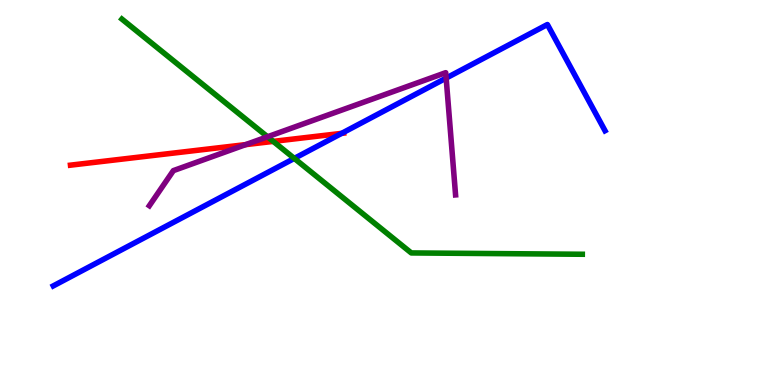[{'lines': ['blue', 'red'], 'intersections': [{'x': 4.41, 'y': 6.54}]}, {'lines': ['green', 'red'], 'intersections': [{'x': 3.53, 'y': 6.33}]}, {'lines': ['purple', 'red'], 'intersections': [{'x': 3.17, 'y': 6.24}]}, {'lines': ['blue', 'green'], 'intersections': [{'x': 3.8, 'y': 5.89}]}, {'lines': ['blue', 'purple'], 'intersections': [{'x': 5.76, 'y': 7.97}]}, {'lines': ['green', 'purple'], 'intersections': [{'x': 3.45, 'y': 6.45}]}]